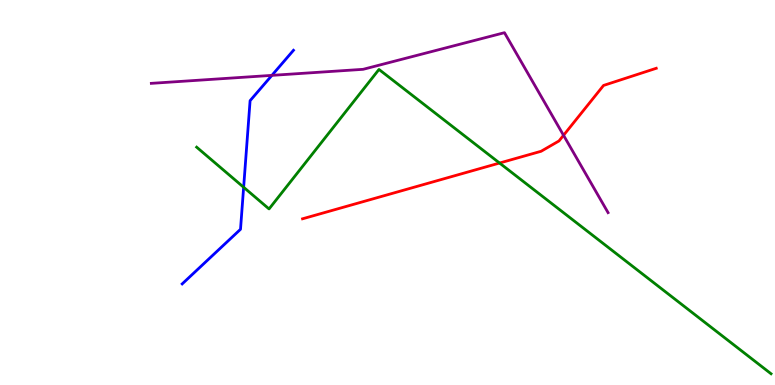[{'lines': ['blue', 'red'], 'intersections': []}, {'lines': ['green', 'red'], 'intersections': [{'x': 6.45, 'y': 5.77}]}, {'lines': ['purple', 'red'], 'intersections': [{'x': 7.27, 'y': 6.49}]}, {'lines': ['blue', 'green'], 'intersections': [{'x': 3.14, 'y': 5.14}]}, {'lines': ['blue', 'purple'], 'intersections': [{'x': 3.51, 'y': 8.04}]}, {'lines': ['green', 'purple'], 'intersections': []}]